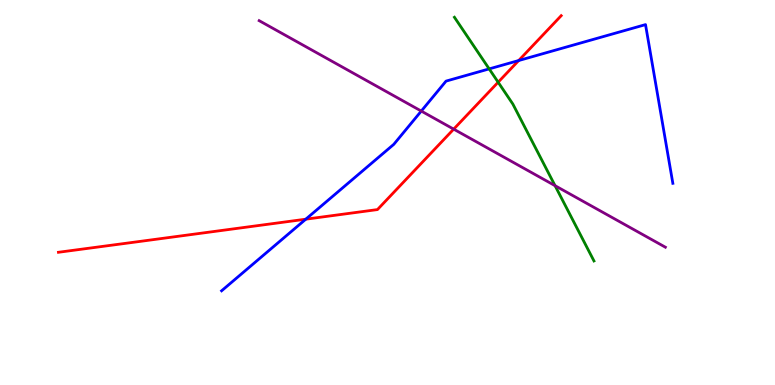[{'lines': ['blue', 'red'], 'intersections': [{'x': 3.95, 'y': 4.31}, {'x': 6.69, 'y': 8.43}]}, {'lines': ['green', 'red'], 'intersections': [{'x': 6.43, 'y': 7.86}]}, {'lines': ['purple', 'red'], 'intersections': [{'x': 5.85, 'y': 6.65}]}, {'lines': ['blue', 'green'], 'intersections': [{'x': 6.31, 'y': 8.21}]}, {'lines': ['blue', 'purple'], 'intersections': [{'x': 5.44, 'y': 7.12}]}, {'lines': ['green', 'purple'], 'intersections': [{'x': 7.16, 'y': 5.18}]}]